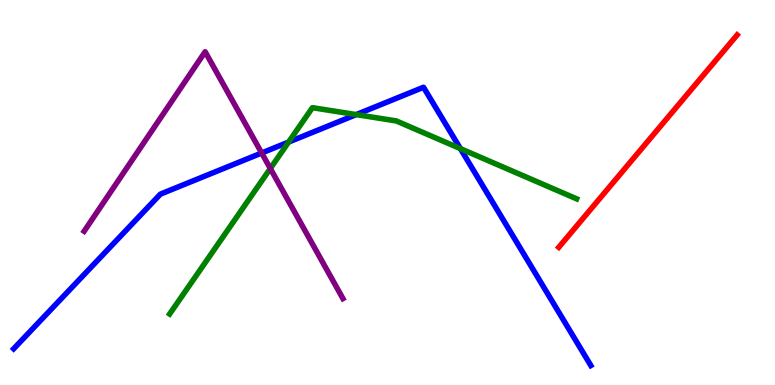[{'lines': ['blue', 'red'], 'intersections': []}, {'lines': ['green', 'red'], 'intersections': []}, {'lines': ['purple', 'red'], 'intersections': []}, {'lines': ['blue', 'green'], 'intersections': [{'x': 3.72, 'y': 6.31}, {'x': 4.6, 'y': 7.02}, {'x': 5.94, 'y': 6.14}]}, {'lines': ['blue', 'purple'], 'intersections': [{'x': 3.38, 'y': 6.03}]}, {'lines': ['green', 'purple'], 'intersections': [{'x': 3.49, 'y': 5.62}]}]